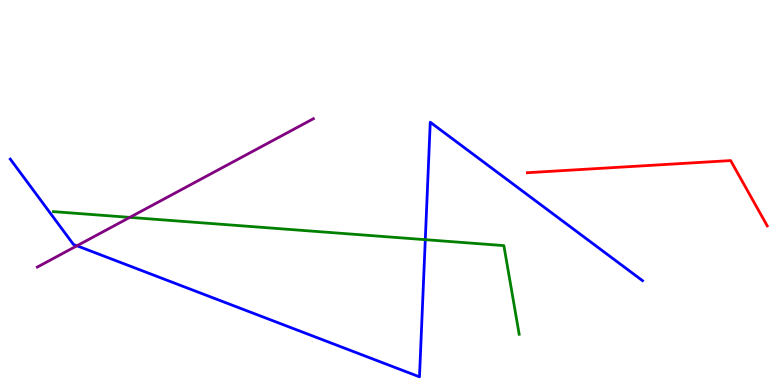[{'lines': ['blue', 'red'], 'intersections': []}, {'lines': ['green', 'red'], 'intersections': []}, {'lines': ['purple', 'red'], 'intersections': []}, {'lines': ['blue', 'green'], 'intersections': [{'x': 5.49, 'y': 3.77}]}, {'lines': ['blue', 'purple'], 'intersections': [{'x': 0.993, 'y': 3.62}]}, {'lines': ['green', 'purple'], 'intersections': [{'x': 1.67, 'y': 4.35}]}]